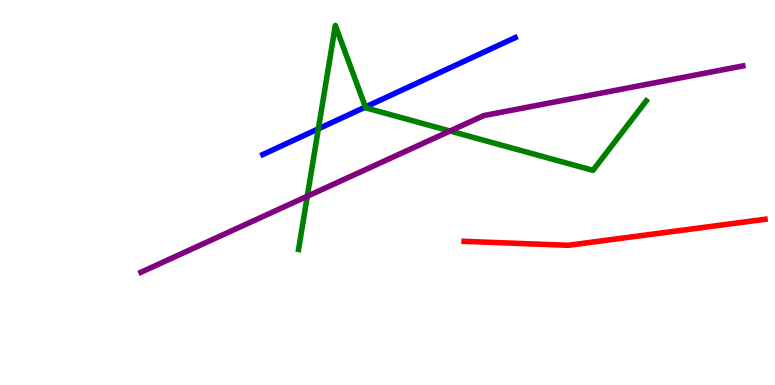[{'lines': ['blue', 'red'], 'intersections': []}, {'lines': ['green', 'red'], 'intersections': []}, {'lines': ['purple', 'red'], 'intersections': []}, {'lines': ['blue', 'green'], 'intersections': [{'x': 4.11, 'y': 6.65}, {'x': 4.71, 'y': 7.22}]}, {'lines': ['blue', 'purple'], 'intersections': []}, {'lines': ['green', 'purple'], 'intersections': [{'x': 3.97, 'y': 4.9}, {'x': 5.81, 'y': 6.6}]}]